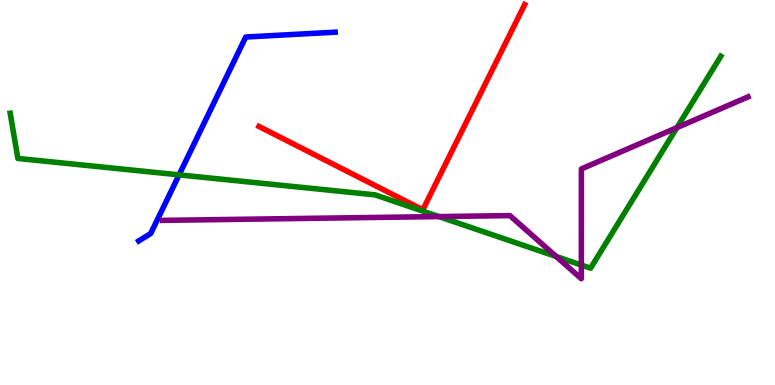[{'lines': ['blue', 'red'], 'intersections': []}, {'lines': ['green', 'red'], 'intersections': []}, {'lines': ['purple', 'red'], 'intersections': []}, {'lines': ['blue', 'green'], 'intersections': [{'x': 2.31, 'y': 5.46}]}, {'lines': ['blue', 'purple'], 'intersections': []}, {'lines': ['green', 'purple'], 'intersections': [{'x': 5.66, 'y': 4.37}, {'x': 7.18, 'y': 3.34}, {'x': 7.5, 'y': 3.12}, {'x': 8.73, 'y': 6.69}]}]